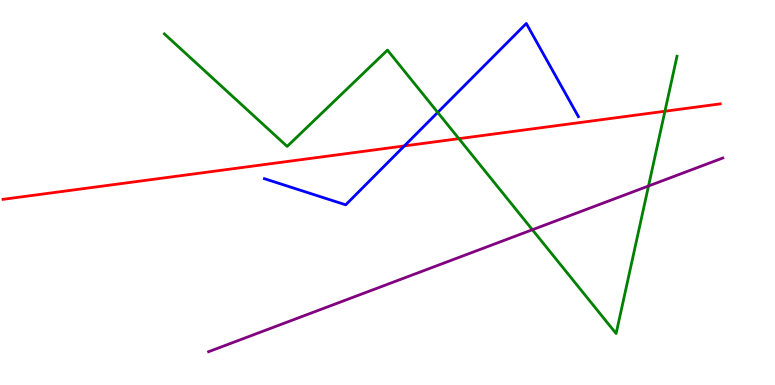[{'lines': ['blue', 'red'], 'intersections': [{'x': 5.22, 'y': 6.21}]}, {'lines': ['green', 'red'], 'intersections': [{'x': 5.92, 'y': 6.4}, {'x': 8.58, 'y': 7.11}]}, {'lines': ['purple', 'red'], 'intersections': []}, {'lines': ['blue', 'green'], 'intersections': [{'x': 5.65, 'y': 7.08}]}, {'lines': ['blue', 'purple'], 'intersections': []}, {'lines': ['green', 'purple'], 'intersections': [{'x': 6.87, 'y': 4.03}, {'x': 8.37, 'y': 5.17}]}]